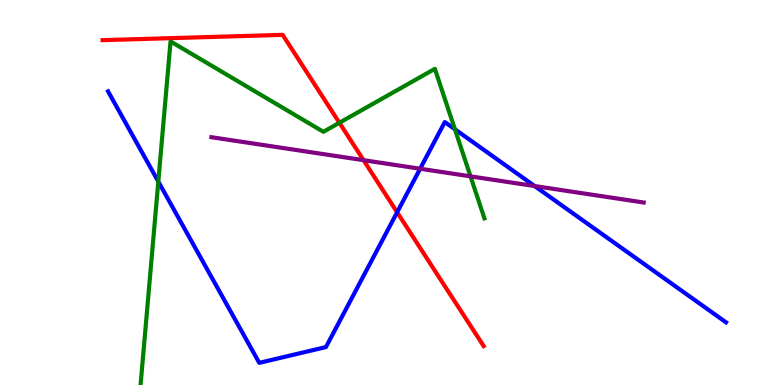[{'lines': ['blue', 'red'], 'intersections': [{'x': 5.12, 'y': 4.49}]}, {'lines': ['green', 'red'], 'intersections': [{'x': 4.38, 'y': 6.81}]}, {'lines': ['purple', 'red'], 'intersections': [{'x': 4.69, 'y': 5.84}]}, {'lines': ['blue', 'green'], 'intersections': [{'x': 2.04, 'y': 5.28}, {'x': 5.87, 'y': 6.64}]}, {'lines': ['blue', 'purple'], 'intersections': [{'x': 5.42, 'y': 5.62}, {'x': 6.9, 'y': 5.17}]}, {'lines': ['green', 'purple'], 'intersections': [{'x': 6.07, 'y': 5.42}]}]